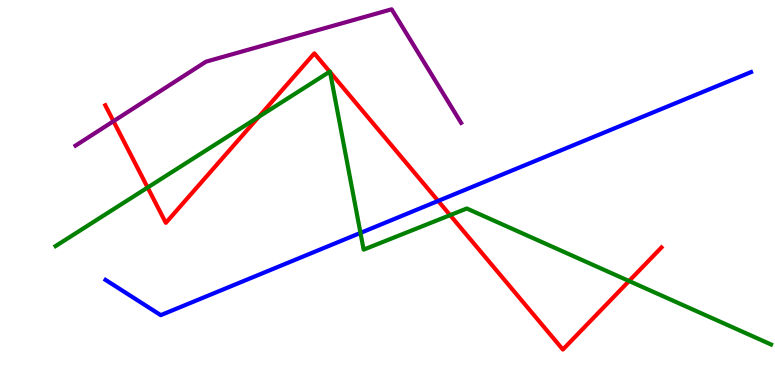[{'lines': ['blue', 'red'], 'intersections': [{'x': 5.65, 'y': 4.78}]}, {'lines': ['green', 'red'], 'intersections': [{'x': 1.9, 'y': 5.13}, {'x': 3.34, 'y': 6.96}, {'x': 4.25, 'y': 8.14}, {'x': 4.26, 'y': 8.13}, {'x': 5.81, 'y': 4.41}, {'x': 8.12, 'y': 2.7}]}, {'lines': ['purple', 'red'], 'intersections': [{'x': 1.46, 'y': 6.85}]}, {'lines': ['blue', 'green'], 'intersections': [{'x': 4.65, 'y': 3.95}]}, {'lines': ['blue', 'purple'], 'intersections': []}, {'lines': ['green', 'purple'], 'intersections': []}]